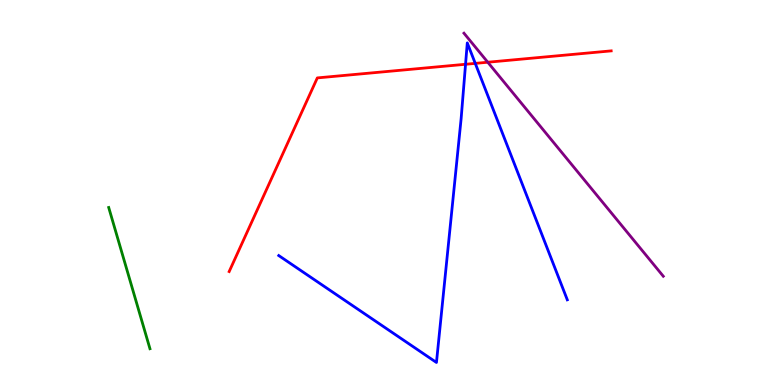[{'lines': ['blue', 'red'], 'intersections': [{'x': 6.01, 'y': 8.33}, {'x': 6.13, 'y': 8.35}]}, {'lines': ['green', 'red'], 'intersections': []}, {'lines': ['purple', 'red'], 'intersections': [{'x': 6.29, 'y': 8.38}]}, {'lines': ['blue', 'green'], 'intersections': []}, {'lines': ['blue', 'purple'], 'intersections': []}, {'lines': ['green', 'purple'], 'intersections': []}]